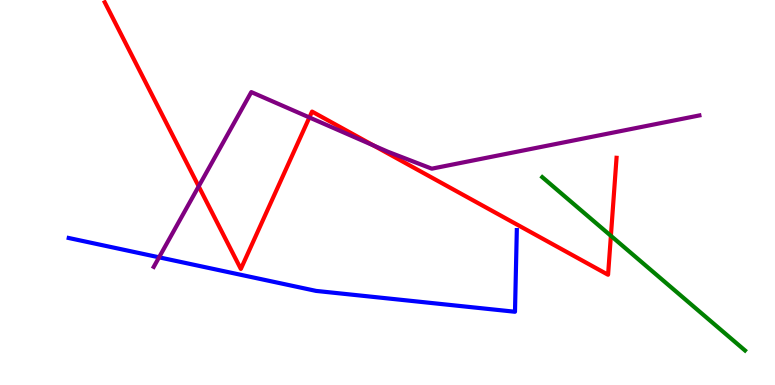[{'lines': ['blue', 'red'], 'intersections': []}, {'lines': ['green', 'red'], 'intersections': [{'x': 7.88, 'y': 3.87}]}, {'lines': ['purple', 'red'], 'intersections': [{'x': 2.56, 'y': 5.16}, {'x': 3.99, 'y': 6.95}, {'x': 4.82, 'y': 6.22}]}, {'lines': ['blue', 'green'], 'intersections': []}, {'lines': ['blue', 'purple'], 'intersections': [{'x': 2.05, 'y': 3.32}]}, {'lines': ['green', 'purple'], 'intersections': []}]